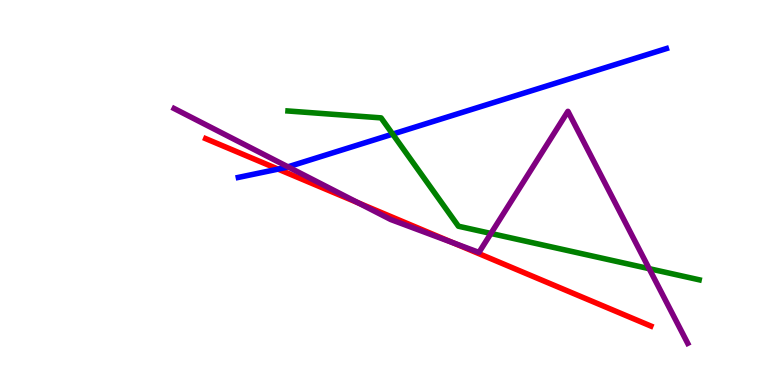[{'lines': ['blue', 'red'], 'intersections': [{'x': 3.59, 'y': 5.61}]}, {'lines': ['green', 'red'], 'intersections': []}, {'lines': ['purple', 'red'], 'intersections': [{'x': 4.62, 'y': 4.73}, {'x': 5.85, 'y': 3.69}]}, {'lines': ['blue', 'green'], 'intersections': [{'x': 5.07, 'y': 6.52}]}, {'lines': ['blue', 'purple'], 'intersections': [{'x': 3.72, 'y': 5.67}]}, {'lines': ['green', 'purple'], 'intersections': [{'x': 6.33, 'y': 3.94}, {'x': 8.38, 'y': 3.02}]}]